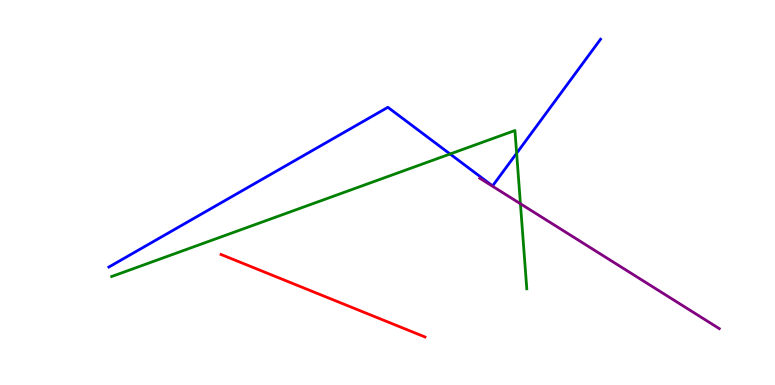[{'lines': ['blue', 'red'], 'intersections': []}, {'lines': ['green', 'red'], 'intersections': []}, {'lines': ['purple', 'red'], 'intersections': []}, {'lines': ['blue', 'green'], 'intersections': [{'x': 5.81, 'y': 6.0}, {'x': 6.67, 'y': 6.02}]}, {'lines': ['blue', 'purple'], 'intersections': []}, {'lines': ['green', 'purple'], 'intersections': [{'x': 6.72, 'y': 4.71}]}]